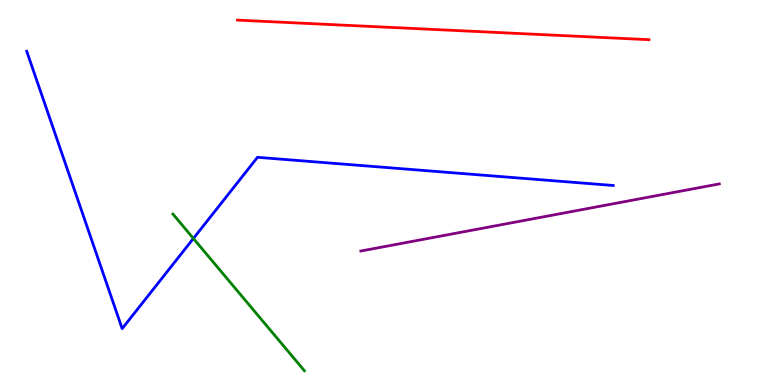[{'lines': ['blue', 'red'], 'intersections': []}, {'lines': ['green', 'red'], 'intersections': []}, {'lines': ['purple', 'red'], 'intersections': []}, {'lines': ['blue', 'green'], 'intersections': [{'x': 2.5, 'y': 3.81}]}, {'lines': ['blue', 'purple'], 'intersections': []}, {'lines': ['green', 'purple'], 'intersections': []}]